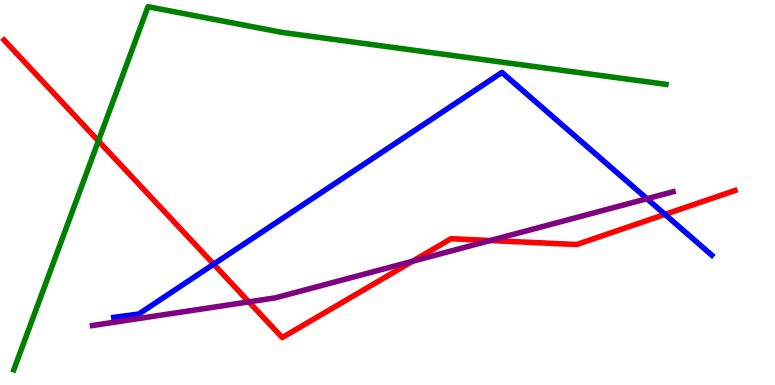[{'lines': ['blue', 'red'], 'intersections': [{'x': 2.76, 'y': 3.14}, {'x': 8.58, 'y': 4.43}]}, {'lines': ['green', 'red'], 'intersections': [{'x': 1.27, 'y': 6.34}]}, {'lines': ['purple', 'red'], 'intersections': [{'x': 3.21, 'y': 2.16}, {'x': 5.32, 'y': 3.21}, {'x': 6.33, 'y': 3.75}]}, {'lines': ['blue', 'green'], 'intersections': []}, {'lines': ['blue', 'purple'], 'intersections': [{'x': 8.35, 'y': 4.84}]}, {'lines': ['green', 'purple'], 'intersections': []}]